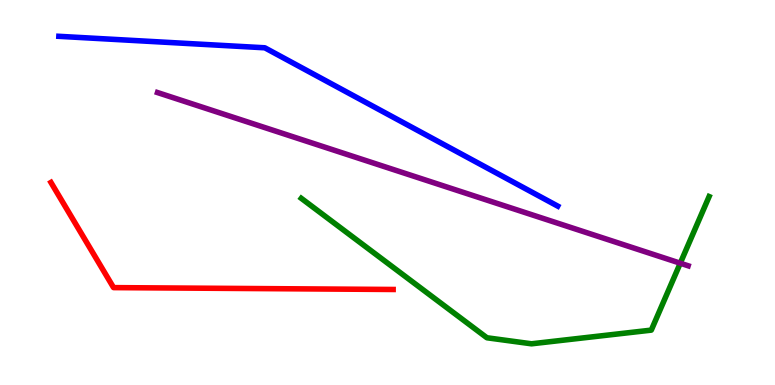[{'lines': ['blue', 'red'], 'intersections': []}, {'lines': ['green', 'red'], 'intersections': []}, {'lines': ['purple', 'red'], 'intersections': []}, {'lines': ['blue', 'green'], 'intersections': []}, {'lines': ['blue', 'purple'], 'intersections': []}, {'lines': ['green', 'purple'], 'intersections': [{'x': 8.78, 'y': 3.16}]}]